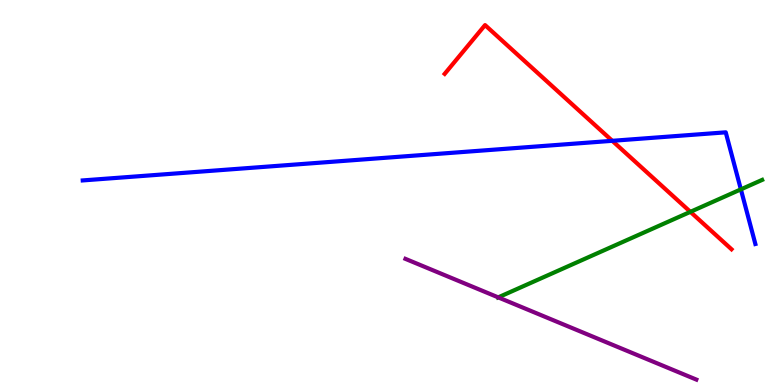[{'lines': ['blue', 'red'], 'intersections': [{'x': 7.9, 'y': 6.34}]}, {'lines': ['green', 'red'], 'intersections': [{'x': 8.91, 'y': 4.5}]}, {'lines': ['purple', 'red'], 'intersections': []}, {'lines': ['blue', 'green'], 'intersections': [{'x': 9.56, 'y': 5.08}]}, {'lines': ['blue', 'purple'], 'intersections': []}, {'lines': ['green', 'purple'], 'intersections': [{'x': 6.43, 'y': 2.28}]}]